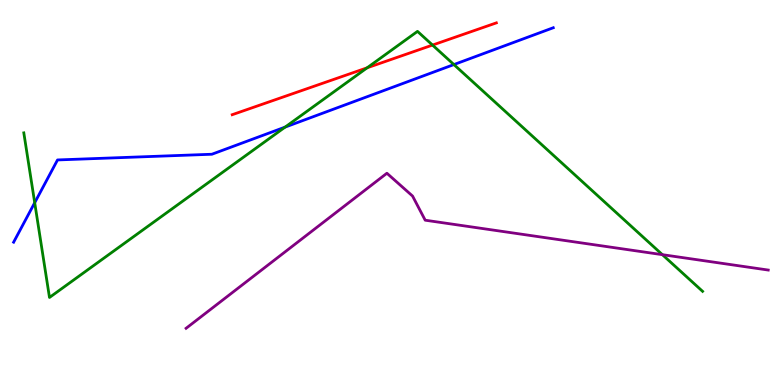[{'lines': ['blue', 'red'], 'intersections': []}, {'lines': ['green', 'red'], 'intersections': [{'x': 4.74, 'y': 8.24}, {'x': 5.58, 'y': 8.83}]}, {'lines': ['purple', 'red'], 'intersections': []}, {'lines': ['blue', 'green'], 'intersections': [{'x': 0.448, 'y': 4.73}, {'x': 3.68, 'y': 6.7}, {'x': 5.86, 'y': 8.32}]}, {'lines': ['blue', 'purple'], 'intersections': []}, {'lines': ['green', 'purple'], 'intersections': [{'x': 8.55, 'y': 3.39}]}]